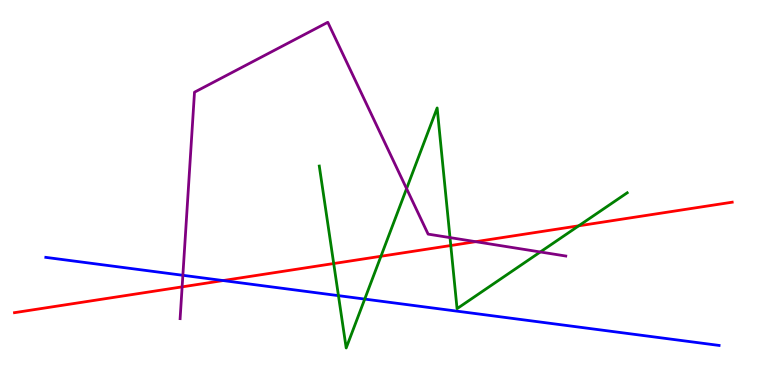[{'lines': ['blue', 'red'], 'intersections': [{'x': 2.88, 'y': 2.71}]}, {'lines': ['green', 'red'], 'intersections': [{'x': 4.31, 'y': 3.15}, {'x': 4.92, 'y': 3.34}, {'x': 5.82, 'y': 3.62}, {'x': 7.47, 'y': 4.13}]}, {'lines': ['purple', 'red'], 'intersections': [{'x': 2.35, 'y': 2.55}, {'x': 6.14, 'y': 3.72}]}, {'lines': ['blue', 'green'], 'intersections': [{'x': 4.37, 'y': 2.32}, {'x': 4.71, 'y': 2.23}]}, {'lines': ['blue', 'purple'], 'intersections': [{'x': 2.36, 'y': 2.85}]}, {'lines': ['green', 'purple'], 'intersections': [{'x': 5.25, 'y': 5.1}, {'x': 5.81, 'y': 3.83}, {'x': 6.97, 'y': 3.46}]}]